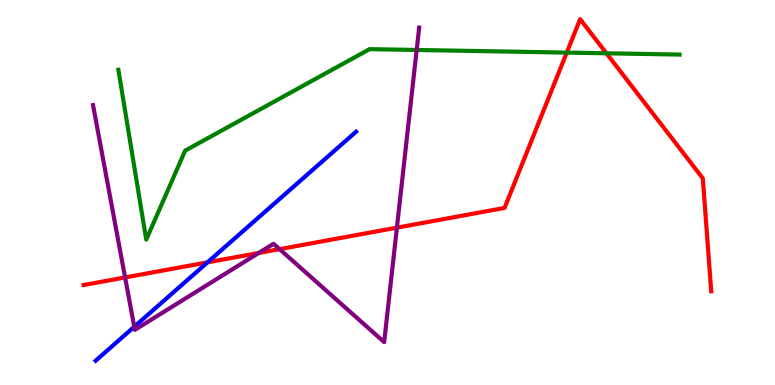[{'lines': ['blue', 'red'], 'intersections': [{'x': 2.68, 'y': 3.19}]}, {'lines': ['green', 'red'], 'intersections': [{'x': 7.31, 'y': 8.63}, {'x': 7.83, 'y': 8.62}]}, {'lines': ['purple', 'red'], 'intersections': [{'x': 1.61, 'y': 2.79}, {'x': 3.34, 'y': 3.43}, {'x': 3.61, 'y': 3.53}, {'x': 5.12, 'y': 4.09}]}, {'lines': ['blue', 'green'], 'intersections': []}, {'lines': ['blue', 'purple'], 'intersections': [{'x': 1.73, 'y': 1.51}]}, {'lines': ['green', 'purple'], 'intersections': [{'x': 5.38, 'y': 8.7}]}]